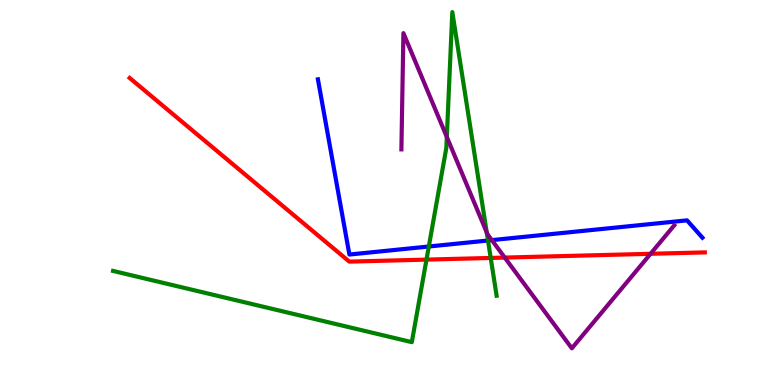[{'lines': ['blue', 'red'], 'intersections': []}, {'lines': ['green', 'red'], 'intersections': [{'x': 5.5, 'y': 3.26}, {'x': 6.33, 'y': 3.3}]}, {'lines': ['purple', 'red'], 'intersections': [{'x': 6.51, 'y': 3.31}, {'x': 8.39, 'y': 3.41}]}, {'lines': ['blue', 'green'], 'intersections': [{'x': 5.53, 'y': 3.6}, {'x': 6.3, 'y': 3.75}]}, {'lines': ['blue', 'purple'], 'intersections': [{'x': 6.35, 'y': 3.76}]}, {'lines': ['green', 'purple'], 'intersections': [{'x': 5.77, 'y': 6.44}, {'x': 6.28, 'y': 3.96}]}]